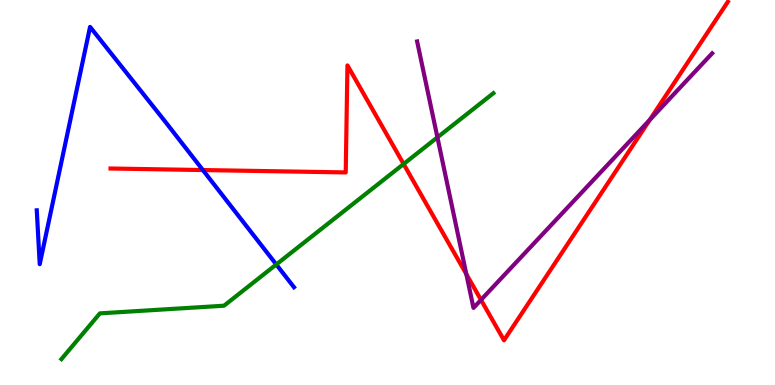[{'lines': ['blue', 'red'], 'intersections': [{'x': 2.62, 'y': 5.58}]}, {'lines': ['green', 'red'], 'intersections': [{'x': 5.21, 'y': 5.74}]}, {'lines': ['purple', 'red'], 'intersections': [{'x': 6.02, 'y': 2.88}, {'x': 6.21, 'y': 2.21}, {'x': 8.38, 'y': 6.88}]}, {'lines': ['blue', 'green'], 'intersections': [{'x': 3.56, 'y': 3.13}]}, {'lines': ['blue', 'purple'], 'intersections': []}, {'lines': ['green', 'purple'], 'intersections': [{'x': 5.64, 'y': 6.43}]}]